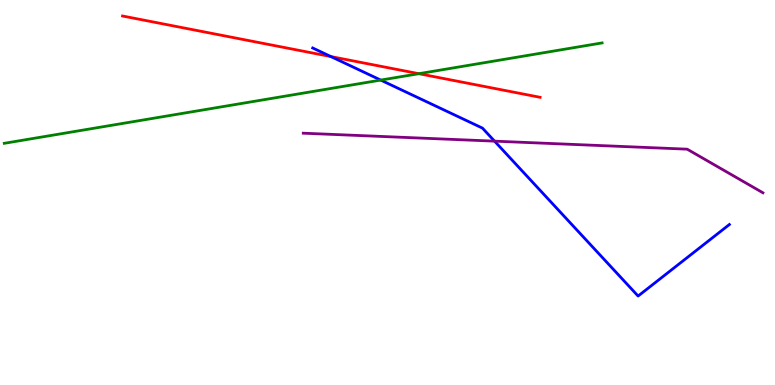[{'lines': ['blue', 'red'], 'intersections': [{'x': 4.27, 'y': 8.53}]}, {'lines': ['green', 'red'], 'intersections': [{'x': 5.4, 'y': 8.09}]}, {'lines': ['purple', 'red'], 'intersections': []}, {'lines': ['blue', 'green'], 'intersections': [{'x': 4.91, 'y': 7.92}]}, {'lines': ['blue', 'purple'], 'intersections': [{'x': 6.38, 'y': 6.33}]}, {'lines': ['green', 'purple'], 'intersections': []}]